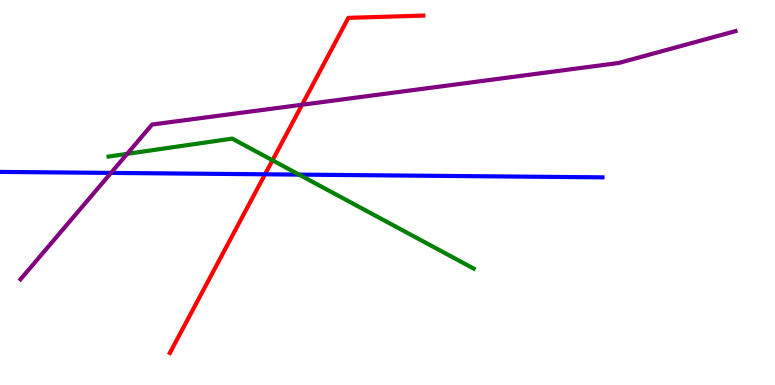[{'lines': ['blue', 'red'], 'intersections': [{'x': 3.42, 'y': 5.47}]}, {'lines': ['green', 'red'], 'intersections': [{'x': 3.52, 'y': 5.84}]}, {'lines': ['purple', 'red'], 'intersections': [{'x': 3.9, 'y': 7.28}]}, {'lines': ['blue', 'green'], 'intersections': [{'x': 3.86, 'y': 5.46}]}, {'lines': ['blue', 'purple'], 'intersections': [{'x': 1.43, 'y': 5.51}]}, {'lines': ['green', 'purple'], 'intersections': [{'x': 1.64, 'y': 6.0}]}]